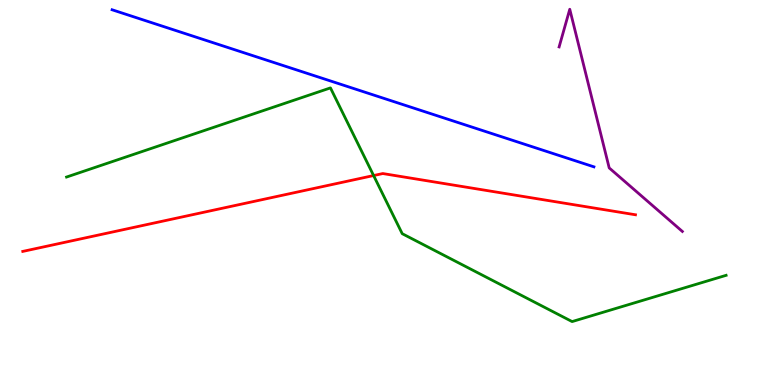[{'lines': ['blue', 'red'], 'intersections': []}, {'lines': ['green', 'red'], 'intersections': [{'x': 4.82, 'y': 5.44}]}, {'lines': ['purple', 'red'], 'intersections': []}, {'lines': ['blue', 'green'], 'intersections': []}, {'lines': ['blue', 'purple'], 'intersections': []}, {'lines': ['green', 'purple'], 'intersections': []}]